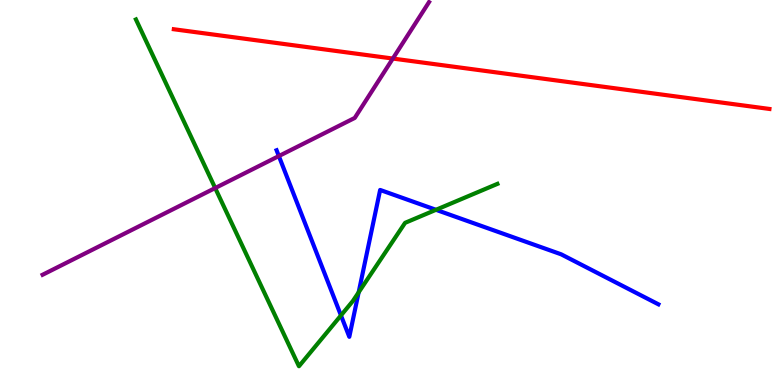[{'lines': ['blue', 'red'], 'intersections': []}, {'lines': ['green', 'red'], 'intersections': []}, {'lines': ['purple', 'red'], 'intersections': [{'x': 5.07, 'y': 8.48}]}, {'lines': ['blue', 'green'], 'intersections': [{'x': 4.4, 'y': 1.81}, {'x': 4.63, 'y': 2.41}, {'x': 5.63, 'y': 4.55}]}, {'lines': ['blue', 'purple'], 'intersections': [{'x': 3.6, 'y': 5.95}]}, {'lines': ['green', 'purple'], 'intersections': [{'x': 2.78, 'y': 5.12}]}]